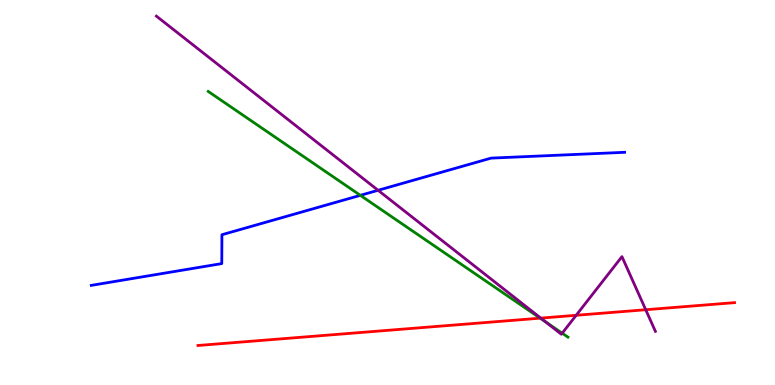[{'lines': ['blue', 'red'], 'intersections': []}, {'lines': ['green', 'red'], 'intersections': [{'x': 6.97, 'y': 1.74}]}, {'lines': ['purple', 'red'], 'intersections': [{'x': 6.98, 'y': 1.74}, {'x': 7.43, 'y': 1.81}, {'x': 8.33, 'y': 1.95}]}, {'lines': ['blue', 'green'], 'intersections': [{'x': 4.65, 'y': 4.93}]}, {'lines': ['blue', 'purple'], 'intersections': [{'x': 4.88, 'y': 5.06}]}, {'lines': ['green', 'purple'], 'intersections': [{'x': 7.04, 'y': 1.65}, {'x': 7.25, 'y': 1.35}]}]